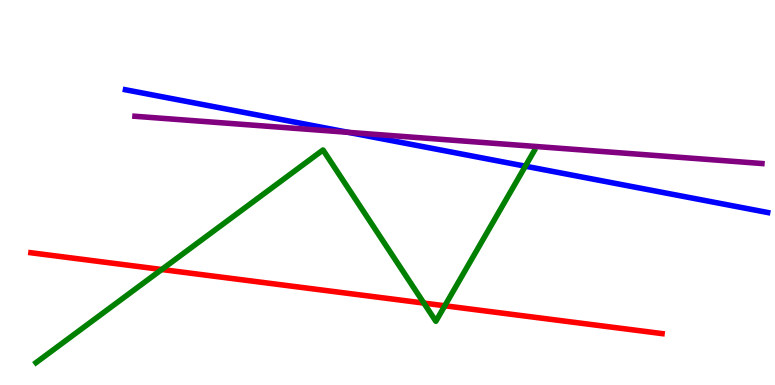[{'lines': ['blue', 'red'], 'intersections': []}, {'lines': ['green', 'red'], 'intersections': [{'x': 2.09, 'y': 3.0}, {'x': 5.47, 'y': 2.13}, {'x': 5.74, 'y': 2.06}]}, {'lines': ['purple', 'red'], 'intersections': []}, {'lines': ['blue', 'green'], 'intersections': [{'x': 6.78, 'y': 5.68}]}, {'lines': ['blue', 'purple'], 'intersections': [{'x': 4.49, 'y': 6.56}]}, {'lines': ['green', 'purple'], 'intersections': []}]